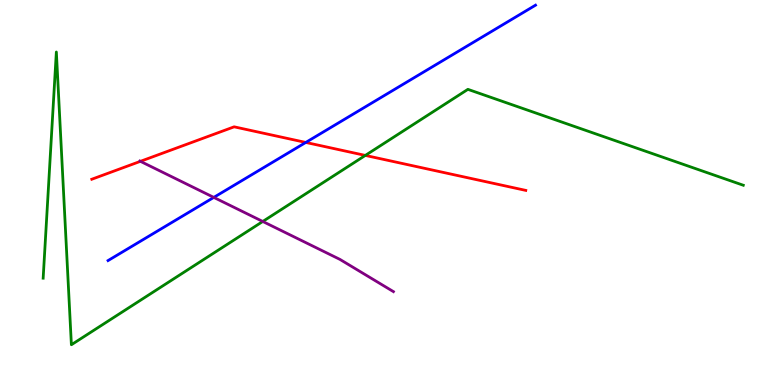[{'lines': ['blue', 'red'], 'intersections': [{'x': 3.95, 'y': 6.3}]}, {'lines': ['green', 'red'], 'intersections': [{'x': 4.71, 'y': 5.96}]}, {'lines': ['purple', 'red'], 'intersections': [{'x': 1.81, 'y': 5.81}]}, {'lines': ['blue', 'green'], 'intersections': []}, {'lines': ['blue', 'purple'], 'intersections': [{'x': 2.76, 'y': 4.87}]}, {'lines': ['green', 'purple'], 'intersections': [{'x': 3.39, 'y': 4.25}]}]